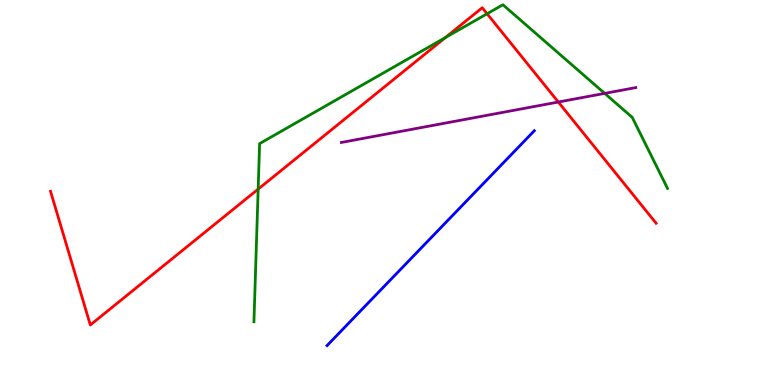[{'lines': ['blue', 'red'], 'intersections': []}, {'lines': ['green', 'red'], 'intersections': [{'x': 3.33, 'y': 5.09}, {'x': 5.75, 'y': 9.02}, {'x': 6.29, 'y': 9.64}]}, {'lines': ['purple', 'red'], 'intersections': [{'x': 7.2, 'y': 7.35}]}, {'lines': ['blue', 'green'], 'intersections': []}, {'lines': ['blue', 'purple'], 'intersections': []}, {'lines': ['green', 'purple'], 'intersections': [{'x': 7.8, 'y': 7.57}]}]